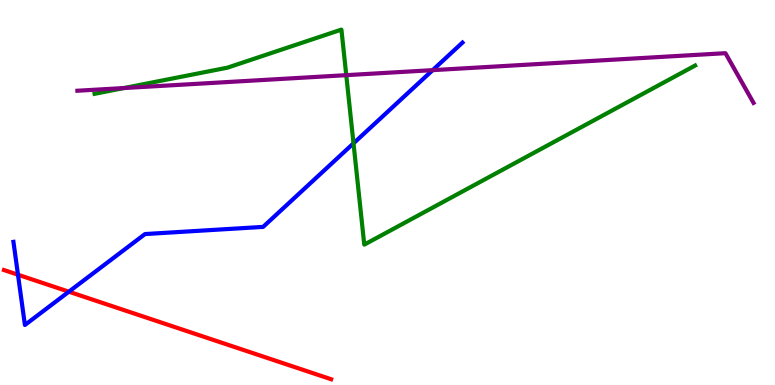[{'lines': ['blue', 'red'], 'intersections': [{'x': 0.232, 'y': 2.86}, {'x': 0.889, 'y': 2.42}]}, {'lines': ['green', 'red'], 'intersections': []}, {'lines': ['purple', 'red'], 'intersections': []}, {'lines': ['blue', 'green'], 'intersections': [{'x': 4.56, 'y': 6.28}]}, {'lines': ['blue', 'purple'], 'intersections': [{'x': 5.58, 'y': 8.18}]}, {'lines': ['green', 'purple'], 'intersections': [{'x': 1.6, 'y': 7.71}, {'x': 4.47, 'y': 8.05}]}]